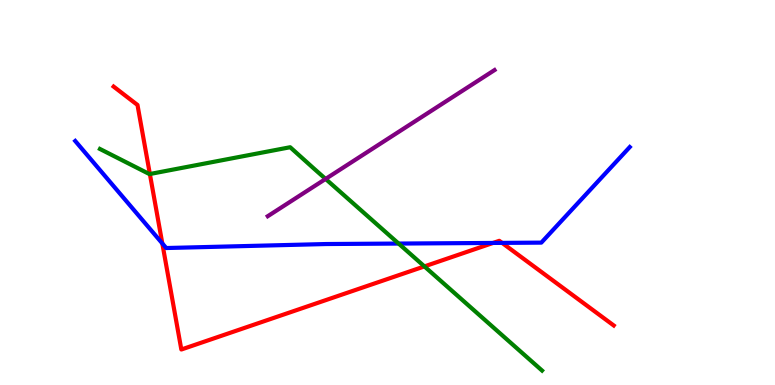[{'lines': ['blue', 'red'], 'intersections': [{'x': 2.09, 'y': 3.68}, {'x': 6.36, 'y': 3.69}, {'x': 6.48, 'y': 3.69}]}, {'lines': ['green', 'red'], 'intersections': [{'x': 1.93, 'y': 5.48}, {'x': 5.48, 'y': 3.08}]}, {'lines': ['purple', 'red'], 'intersections': []}, {'lines': ['blue', 'green'], 'intersections': [{'x': 5.14, 'y': 3.67}]}, {'lines': ['blue', 'purple'], 'intersections': []}, {'lines': ['green', 'purple'], 'intersections': [{'x': 4.2, 'y': 5.35}]}]